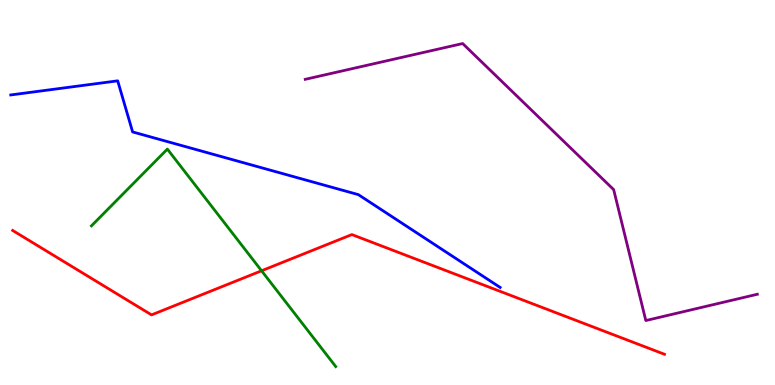[{'lines': ['blue', 'red'], 'intersections': []}, {'lines': ['green', 'red'], 'intersections': [{'x': 3.38, 'y': 2.97}]}, {'lines': ['purple', 'red'], 'intersections': []}, {'lines': ['blue', 'green'], 'intersections': []}, {'lines': ['blue', 'purple'], 'intersections': []}, {'lines': ['green', 'purple'], 'intersections': []}]